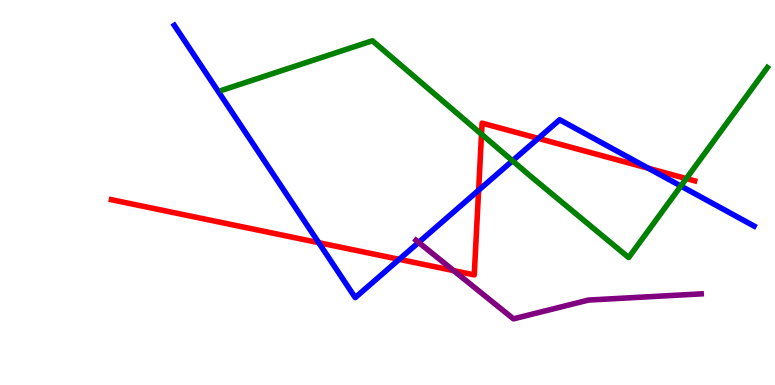[{'lines': ['blue', 'red'], 'intersections': [{'x': 4.11, 'y': 3.7}, {'x': 5.15, 'y': 3.26}, {'x': 6.18, 'y': 5.06}, {'x': 6.94, 'y': 6.41}, {'x': 8.37, 'y': 5.63}]}, {'lines': ['green', 'red'], 'intersections': [{'x': 6.21, 'y': 6.51}, {'x': 8.86, 'y': 5.36}]}, {'lines': ['purple', 'red'], 'intersections': [{'x': 5.85, 'y': 2.97}]}, {'lines': ['blue', 'green'], 'intersections': [{'x': 6.61, 'y': 5.82}, {'x': 8.79, 'y': 5.17}]}, {'lines': ['blue', 'purple'], 'intersections': [{'x': 5.4, 'y': 3.7}]}, {'lines': ['green', 'purple'], 'intersections': []}]